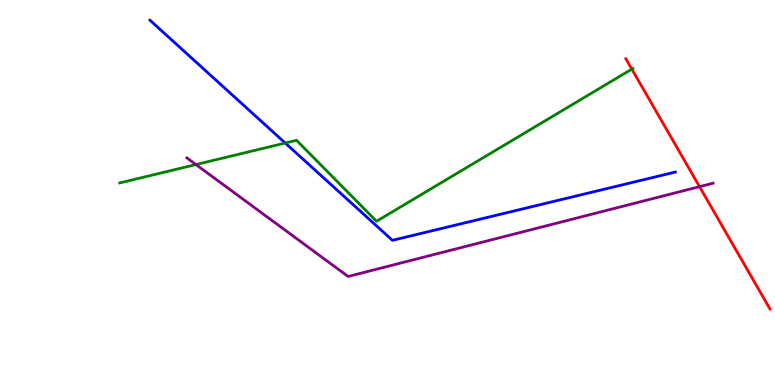[{'lines': ['blue', 'red'], 'intersections': []}, {'lines': ['green', 'red'], 'intersections': [{'x': 8.15, 'y': 8.2}]}, {'lines': ['purple', 'red'], 'intersections': [{'x': 9.03, 'y': 5.15}]}, {'lines': ['blue', 'green'], 'intersections': [{'x': 3.68, 'y': 6.28}]}, {'lines': ['blue', 'purple'], 'intersections': []}, {'lines': ['green', 'purple'], 'intersections': [{'x': 2.53, 'y': 5.73}]}]